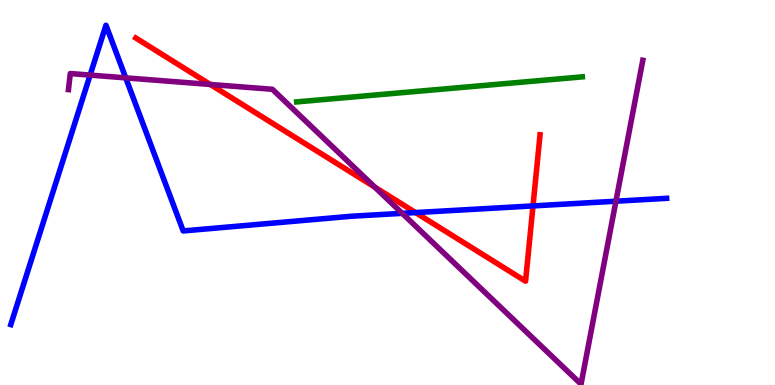[{'lines': ['blue', 'red'], 'intersections': [{'x': 5.36, 'y': 4.48}, {'x': 6.88, 'y': 4.65}]}, {'lines': ['green', 'red'], 'intersections': []}, {'lines': ['purple', 'red'], 'intersections': [{'x': 2.71, 'y': 7.81}, {'x': 4.84, 'y': 5.14}]}, {'lines': ['blue', 'green'], 'intersections': []}, {'lines': ['blue', 'purple'], 'intersections': [{'x': 1.16, 'y': 8.05}, {'x': 1.62, 'y': 7.98}, {'x': 5.19, 'y': 4.46}, {'x': 7.95, 'y': 4.77}]}, {'lines': ['green', 'purple'], 'intersections': []}]